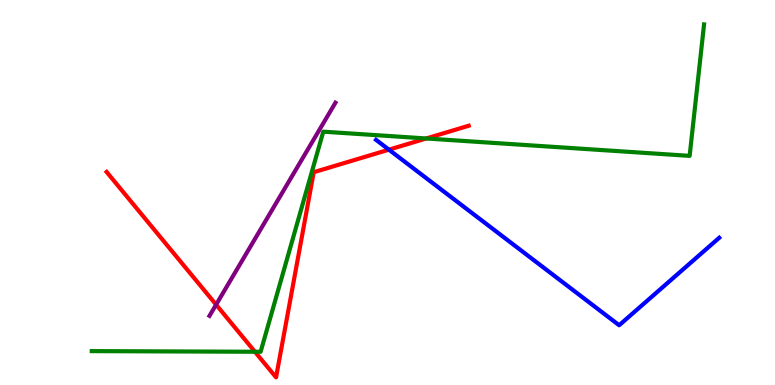[{'lines': ['blue', 'red'], 'intersections': [{'x': 5.02, 'y': 6.11}]}, {'lines': ['green', 'red'], 'intersections': [{'x': 3.29, 'y': 0.863}, {'x': 5.5, 'y': 6.4}]}, {'lines': ['purple', 'red'], 'intersections': [{'x': 2.79, 'y': 2.09}]}, {'lines': ['blue', 'green'], 'intersections': []}, {'lines': ['blue', 'purple'], 'intersections': []}, {'lines': ['green', 'purple'], 'intersections': []}]